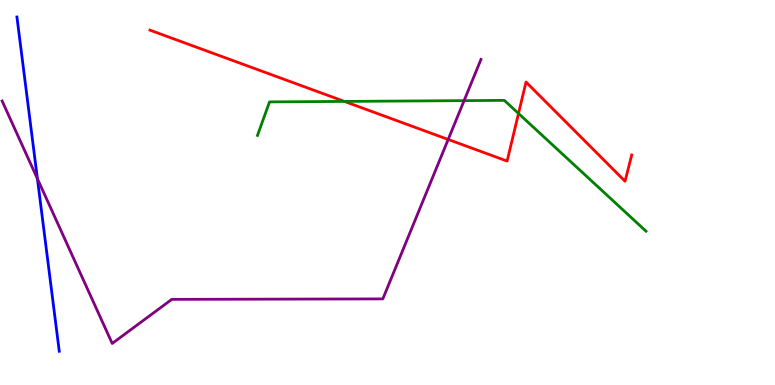[{'lines': ['blue', 'red'], 'intersections': []}, {'lines': ['green', 'red'], 'intersections': [{'x': 4.44, 'y': 7.37}, {'x': 6.69, 'y': 7.05}]}, {'lines': ['purple', 'red'], 'intersections': [{'x': 5.78, 'y': 6.38}]}, {'lines': ['blue', 'green'], 'intersections': []}, {'lines': ['blue', 'purple'], 'intersections': [{'x': 0.483, 'y': 5.36}]}, {'lines': ['green', 'purple'], 'intersections': [{'x': 5.99, 'y': 7.39}]}]